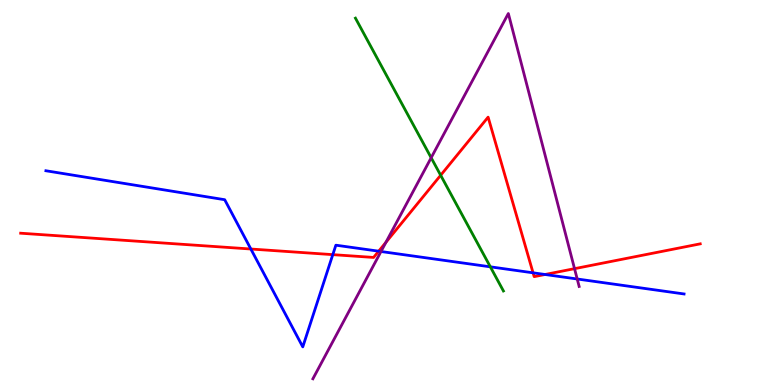[{'lines': ['blue', 'red'], 'intersections': [{'x': 3.24, 'y': 3.53}, {'x': 4.29, 'y': 3.39}, {'x': 4.89, 'y': 3.48}, {'x': 6.88, 'y': 2.91}, {'x': 7.03, 'y': 2.87}]}, {'lines': ['green', 'red'], 'intersections': [{'x': 5.69, 'y': 5.45}]}, {'lines': ['purple', 'red'], 'intersections': [{'x': 4.98, 'y': 3.71}, {'x': 7.41, 'y': 3.02}]}, {'lines': ['blue', 'green'], 'intersections': [{'x': 6.33, 'y': 3.07}]}, {'lines': ['blue', 'purple'], 'intersections': [{'x': 4.92, 'y': 3.47}, {'x': 7.45, 'y': 2.75}]}, {'lines': ['green', 'purple'], 'intersections': [{'x': 5.56, 'y': 5.9}]}]